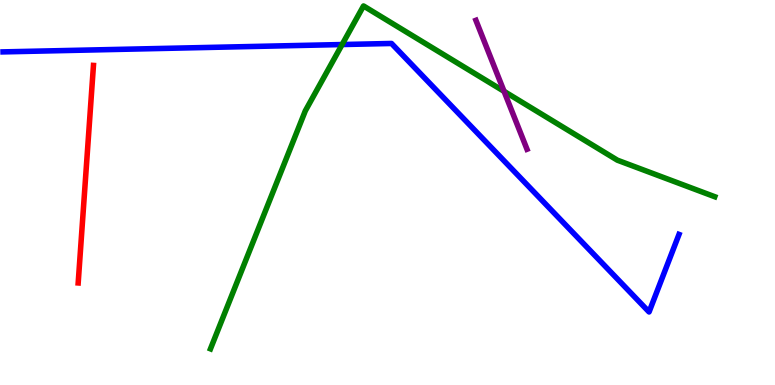[{'lines': ['blue', 'red'], 'intersections': []}, {'lines': ['green', 'red'], 'intersections': []}, {'lines': ['purple', 'red'], 'intersections': []}, {'lines': ['blue', 'green'], 'intersections': [{'x': 4.41, 'y': 8.84}]}, {'lines': ['blue', 'purple'], 'intersections': []}, {'lines': ['green', 'purple'], 'intersections': [{'x': 6.5, 'y': 7.63}]}]